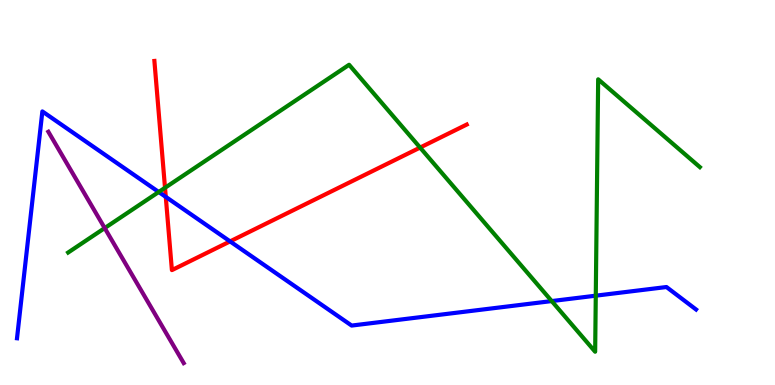[{'lines': ['blue', 'red'], 'intersections': [{'x': 2.14, 'y': 4.89}, {'x': 2.97, 'y': 3.73}]}, {'lines': ['green', 'red'], 'intersections': [{'x': 2.13, 'y': 5.12}, {'x': 5.42, 'y': 6.17}]}, {'lines': ['purple', 'red'], 'intersections': []}, {'lines': ['blue', 'green'], 'intersections': [{'x': 2.05, 'y': 5.01}, {'x': 7.12, 'y': 2.18}, {'x': 7.69, 'y': 2.32}]}, {'lines': ['blue', 'purple'], 'intersections': []}, {'lines': ['green', 'purple'], 'intersections': [{'x': 1.35, 'y': 4.08}]}]